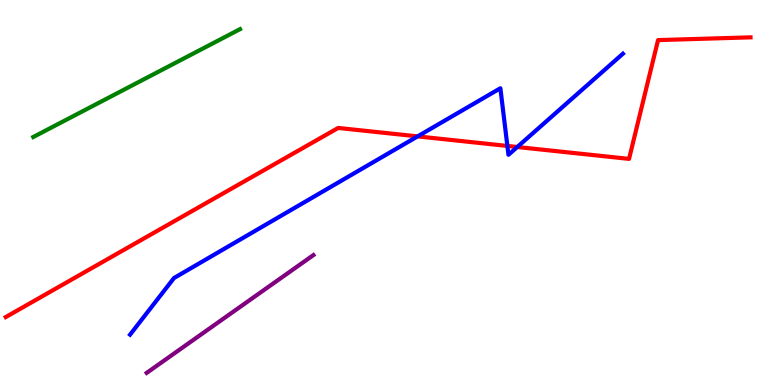[{'lines': ['blue', 'red'], 'intersections': [{'x': 5.39, 'y': 6.46}, {'x': 6.55, 'y': 6.21}, {'x': 6.67, 'y': 6.18}]}, {'lines': ['green', 'red'], 'intersections': []}, {'lines': ['purple', 'red'], 'intersections': []}, {'lines': ['blue', 'green'], 'intersections': []}, {'lines': ['blue', 'purple'], 'intersections': []}, {'lines': ['green', 'purple'], 'intersections': []}]